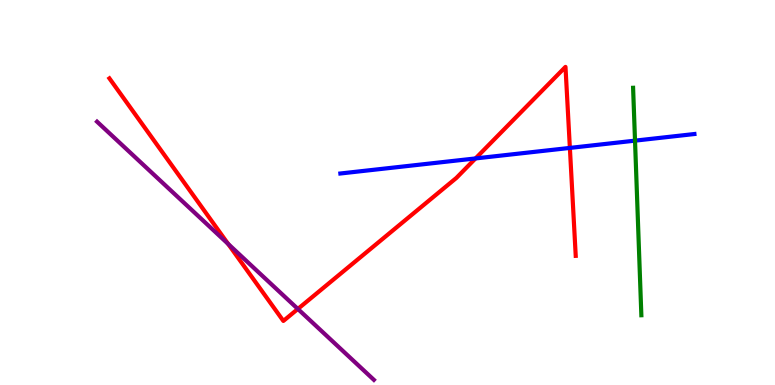[{'lines': ['blue', 'red'], 'intersections': [{'x': 6.14, 'y': 5.88}, {'x': 7.35, 'y': 6.16}]}, {'lines': ['green', 'red'], 'intersections': []}, {'lines': ['purple', 'red'], 'intersections': [{'x': 2.94, 'y': 3.66}, {'x': 3.84, 'y': 1.98}]}, {'lines': ['blue', 'green'], 'intersections': [{'x': 8.19, 'y': 6.35}]}, {'lines': ['blue', 'purple'], 'intersections': []}, {'lines': ['green', 'purple'], 'intersections': []}]